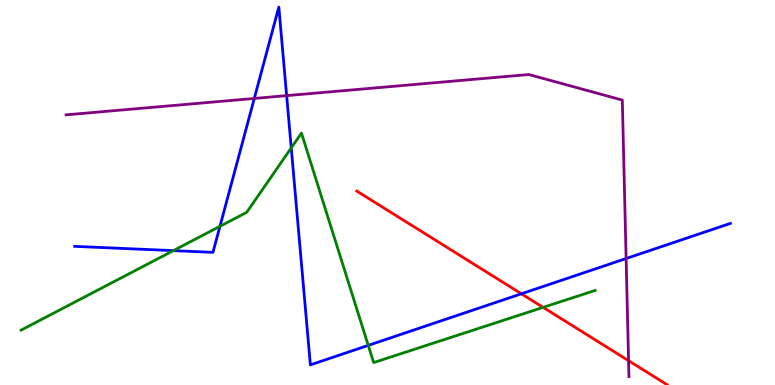[{'lines': ['blue', 'red'], 'intersections': [{'x': 6.73, 'y': 2.37}]}, {'lines': ['green', 'red'], 'intersections': [{'x': 7.01, 'y': 2.02}]}, {'lines': ['purple', 'red'], 'intersections': [{'x': 8.11, 'y': 0.632}]}, {'lines': ['blue', 'green'], 'intersections': [{'x': 2.24, 'y': 3.49}, {'x': 2.84, 'y': 4.12}, {'x': 3.76, 'y': 6.16}, {'x': 4.75, 'y': 1.03}]}, {'lines': ['blue', 'purple'], 'intersections': [{'x': 3.28, 'y': 7.44}, {'x': 3.7, 'y': 7.52}, {'x': 8.08, 'y': 3.29}]}, {'lines': ['green', 'purple'], 'intersections': []}]